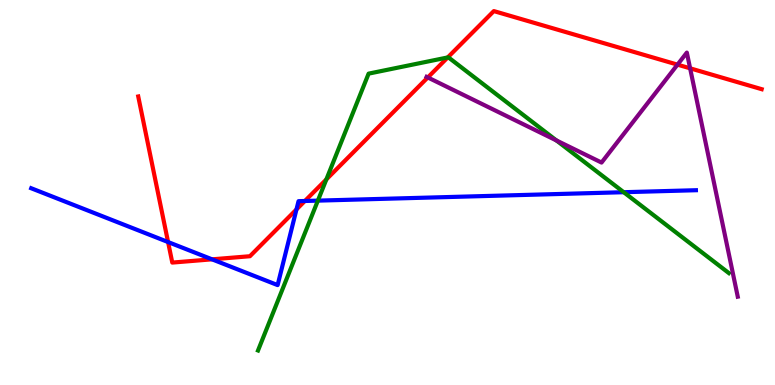[{'lines': ['blue', 'red'], 'intersections': [{'x': 2.17, 'y': 3.71}, {'x': 2.74, 'y': 3.26}, {'x': 3.83, 'y': 4.56}, {'x': 3.93, 'y': 4.78}]}, {'lines': ['green', 'red'], 'intersections': [{'x': 4.21, 'y': 5.34}, {'x': 5.78, 'y': 8.51}]}, {'lines': ['purple', 'red'], 'intersections': [{'x': 5.52, 'y': 7.99}, {'x': 8.74, 'y': 8.32}, {'x': 8.9, 'y': 8.23}]}, {'lines': ['blue', 'green'], 'intersections': [{'x': 4.1, 'y': 4.79}, {'x': 8.05, 'y': 5.01}]}, {'lines': ['blue', 'purple'], 'intersections': []}, {'lines': ['green', 'purple'], 'intersections': [{'x': 7.18, 'y': 6.35}]}]